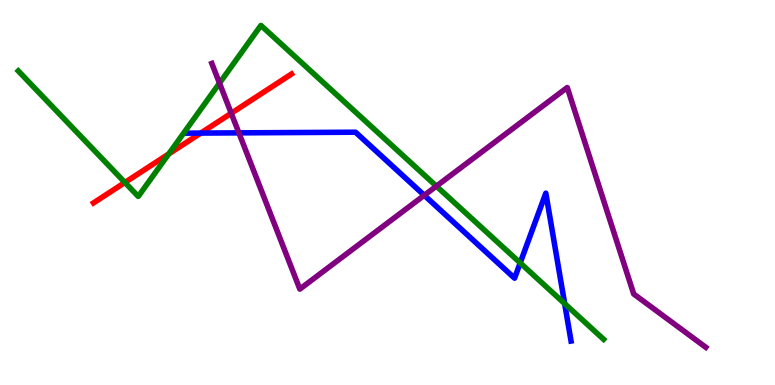[{'lines': ['blue', 'red'], 'intersections': [{'x': 2.59, 'y': 6.54}]}, {'lines': ['green', 'red'], 'intersections': [{'x': 1.61, 'y': 5.26}, {'x': 2.18, 'y': 6.0}]}, {'lines': ['purple', 'red'], 'intersections': [{'x': 2.98, 'y': 7.06}]}, {'lines': ['blue', 'green'], 'intersections': [{'x': 6.71, 'y': 3.17}, {'x': 7.29, 'y': 2.11}]}, {'lines': ['blue', 'purple'], 'intersections': [{'x': 3.08, 'y': 6.55}, {'x': 5.47, 'y': 4.93}]}, {'lines': ['green', 'purple'], 'intersections': [{'x': 2.83, 'y': 7.84}, {'x': 5.63, 'y': 5.16}]}]